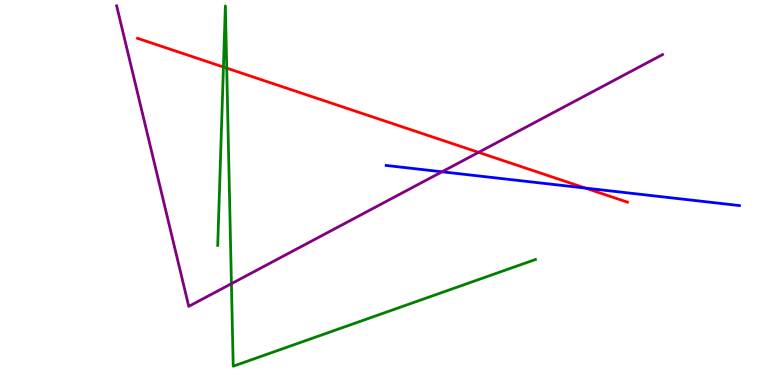[{'lines': ['blue', 'red'], 'intersections': [{'x': 7.55, 'y': 5.12}]}, {'lines': ['green', 'red'], 'intersections': [{'x': 2.88, 'y': 8.26}, {'x': 2.93, 'y': 8.23}]}, {'lines': ['purple', 'red'], 'intersections': [{'x': 6.18, 'y': 6.04}]}, {'lines': ['blue', 'green'], 'intersections': []}, {'lines': ['blue', 'purple'], 'intersections': [{'x': 5.7, 'y': 5.54}]}, {'lines': ['green', 'purple'], 'intersections': [{'x': 2.99, 'y': 2.63}]}]